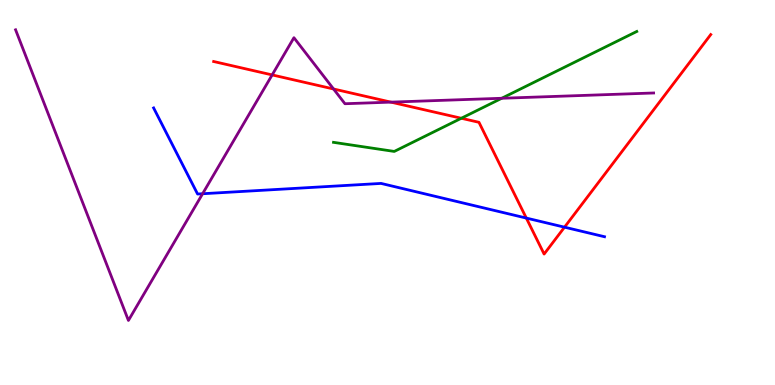[{'lines': ['blue', 'red'], 'intersections': [{'x': 6.79, 'y': 4.34}, {'x': 7.28, 'y': 4.1}]}, {'lines': ['green', 'red'], 'intersections': [{'x': 5.95, 'y': 6.93}]}, {'lines': ['purple', 'red'], 'intersections': [{'x': 3.51, 'y': 8.05}, {'x': 4.3, 'y': 7.69}, {'x': 5.04, 'y': 7.35}]}, {'lines': ['blue', 'green'], 'intersections': []}, {'lines': ['blue', 'purple'], 'intersections': [{'x': 2.61, 'y': 4.97}]}, {'lines': ['green', 'purple'], 'intersections': [{'x': 6.47, 'y': 7.45}]}]